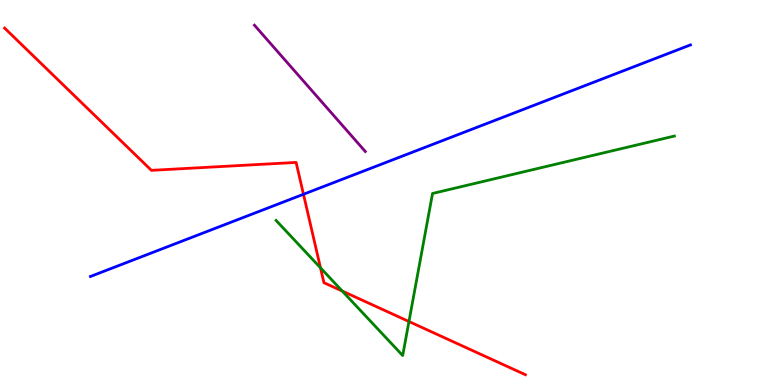[{'lines': ['blue', 'red'], 'intersections': [{'x': 3.92, 'y': 4.95}]}, {'lines': ['green', 'red'], 'intersections': [{'x': 4.14, 'y': 3.04}, {'x': 4.42, 'y': 2.44}, {'x': 5.28, 'y': 1.65}]}, {'lines': ['purple', 'red'], 'intersections': []}, {'lines': ['blue', 'green'], 'intersections': []}, {'lines': ['blue', 'purple'], 'intersections': []}, {'lines': ['green', 'purple'], 'intersections': []}]